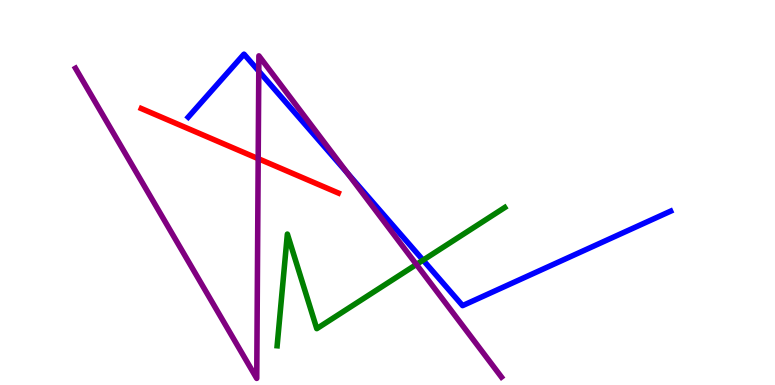[{'lines': ['blue', 'red'], 'intersections': []}, {'lines': ['green', 'red'], 'intersections': []}, {'lines': ['purple', 'red'], 'intersections': [{'x': 3.33, 'y': 5.88}]}, {'lines': ['blue', 'green'], 'intersections': [{'x': 5.46, 'y': 3.24}]}, {'lines': ['blue', 'purple'], 'intersections': [{'x': 3.34, 'y': 8.15}, {'x': 4.49, 'y': 5.5}]}, {'lines': ['green', 'purple'], 'intersections': [{'x': 5.37, 'y': 3.13}]}]